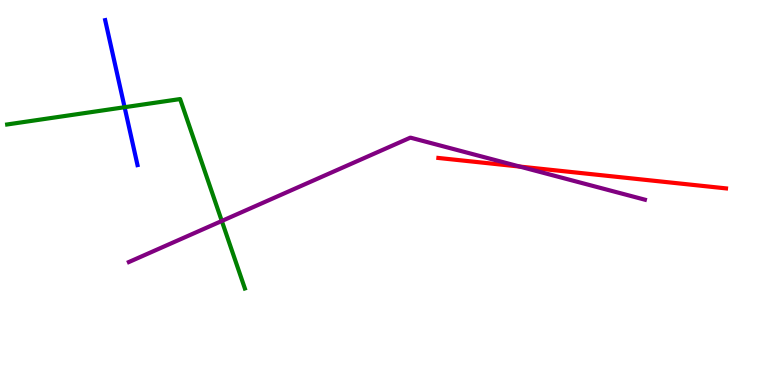[{'lines': ['blue', 'red'], 'intersections': []}, {'lines': ['green', 'red'], 'intersections': []}, {'lines': ['purple', 'red'], 'intersections': [{'x': 6.71, 'y': 5.67}]}, {'lines': ['blue', 'green'], 'intersections': [{'x': 1.61, 'y': 7.22}]}, {'lines': ['blue', 'purple'], 'intersections': []}, {'lines': ['green', 'purple'], 'intersections': [{'x': 2.86, 'y': 4.26}]}]